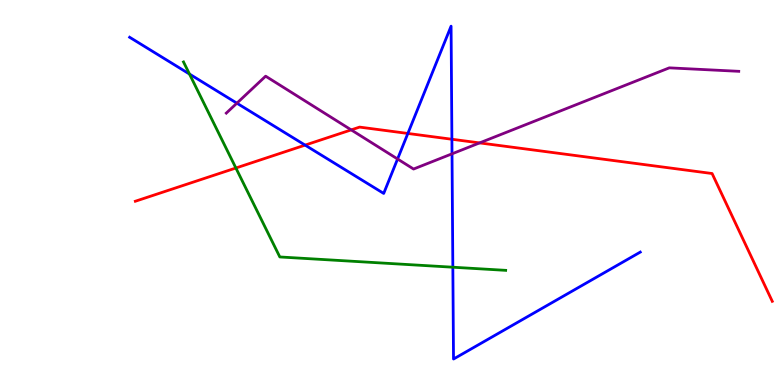[{'lines': ['blue', 'red'], 'intersections': [{'x': 3.94, 'y': 6.23}, {'x': 5.26, 'y': 6.53}, {'x': 5.83, 'y': 6.38}]}, {'lines': ['green', 'red'], 'intersections': [{'x': 3.04, 'y': 5.64}]}, {'lines': ['purple', 'red'], 'intersections': [{'x': 4.53, 'y': 6.63}, {'x': 6.19, 'y': 6.29}]}, {'lines': ['blue', 'green'], 'intersections': [{'x': 2.45, 'y': 8.08}, {'x': 5.84, 'y': 3.06}]}, {'lines': ['blue', 'purple'], 'intersections': [{'x': 3.06, 'y': 7.32}, {'x': 5.13, 'y': 5.87}, {'x': 5.83, 'y': 6.0}]}, {'lines': ['green', 'purple'], 'intersections': []}]